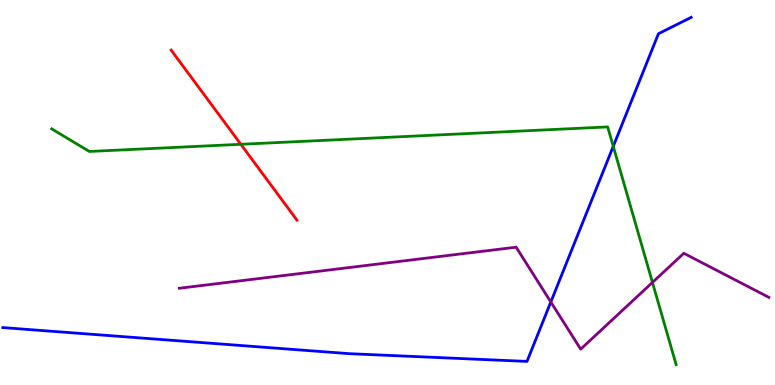[{'lines': ['blue', 'red'], 'intersections': []}, {'lines': ['green', 'red'], 'intersections': [{'x': 3.11, 'y': 6.25}]}, {'lines': ['purple', 'red'], 'intersections': []}, {'lines': ['blue', 'green'], 'intersections': [{'x': 7.91, 'y': 6.2}]}, {'lines': ['blue', 'purple'], 'intersections': [{'x': 7.11, 'y': 2.16}]}, {'lines': ['green', 'purple'], 'intersections': [{'x': 8.42, 'y': 2.66}]}]